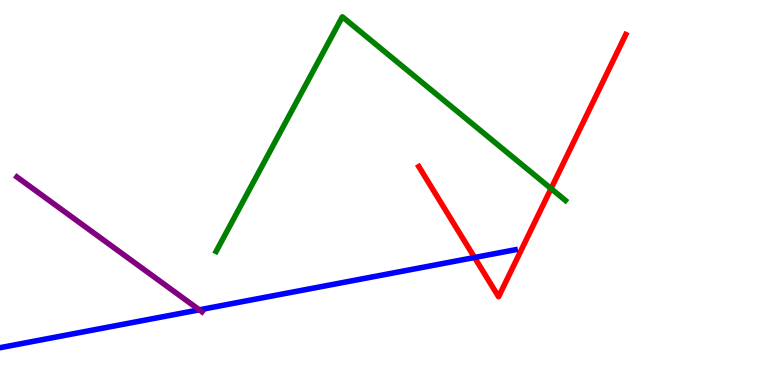[{'lines': ['blue', 'red'], 'intersections': [{'x': 6.12, 'y': 3.31}]}, {'lines': ['green', 'red'], 'intersections': [{'x': 7.11, 'y': 5.1}]}, {'lines': ['purple', 'red'], 'intersections': []}, {'lines': ['blue', 'green'], 'intersections': []}, {'lines': ['blue', 'purple'], 'intersections': [{'x': 2.57, 'y': 1.95}]}, {'lines': ['green', 'purple'], 'intersections': []}]